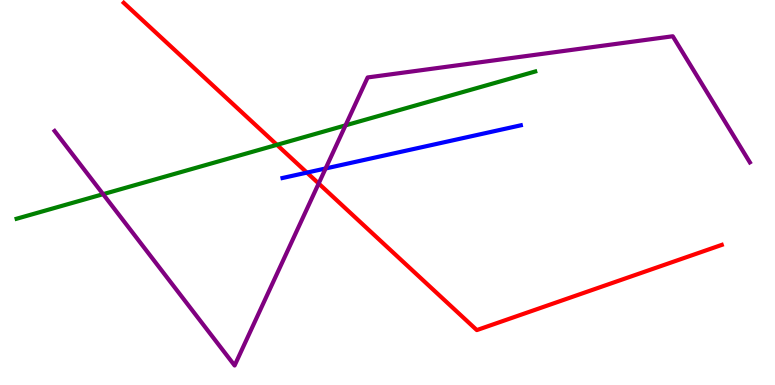[{'lines': ['blue', 'red'], 'intersections': [{'x': 3.96, 'y': 5.52}]}, {'lines': ['green', 'red'], 'intersections': [{'x': 3.57, 'y': 6.24}]}, {'lines': ['purple', 'red'], 'intersections': [{'x': 4.11, 'y': 5.23}]}, {'lines': ['blue', 'green'], 'intersections': []}, {'lines': ['blue', 'purple'], 'intersections': [{'x': 4.2, 'y': 5.62}]}, {'lines': ['green', 'purple'], 'intersections': [{'x': 1.33, 'y': 4.96}, {'x': 4.46, 'y': 6.74}]}]